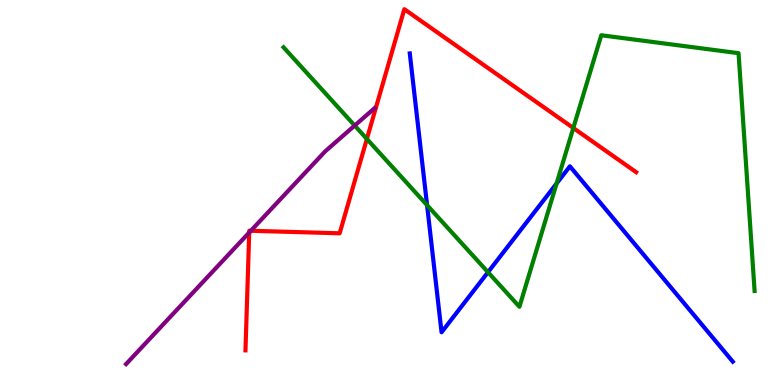[{'lines': ['blue', 'red'], 'intersections': []}, {'lines': ['green', 'red'], 'intersections': [{'x': 4.73, 'y': 6.39}, {'x': 7.4, 'y': 6.68}]}, {'lines': ['purple', 'red'], 'intersections': [{'x': 3.22, 'y': 3.96}, {'x': 3.24, 'y': 4.01}]}, {'lines': ['blue', 'green'], 'intersections': [{'x': 5.51, 'y': 4.67}, {'x': 6.3, 'y': 2.93}, {'x': 7.18, 'y': 5.23}]}, {'lines': ['blue', 'purple'], 'intersections': []}, {'lines': ['green', 'purple'], 'intersections': [{'x': 4.58, 'y': 6.74}]}]